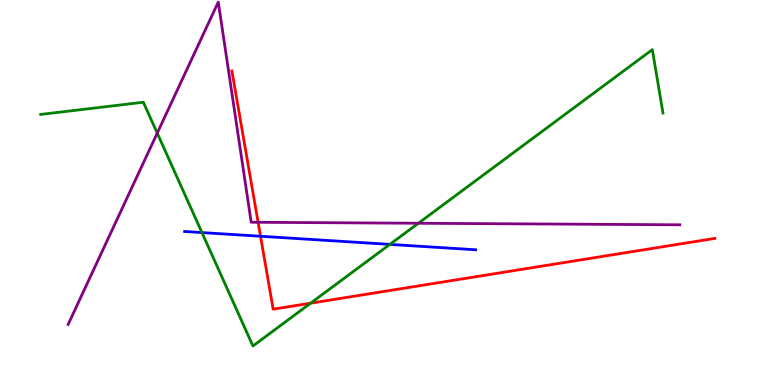[{'lines': ['blue', 'red'], 'intersections': [{'x': 3.36, 'y': 3.86}]}, {'lines': ['green', 'red'], 'intersections': [{'x': 4.01, 'y': 2.12}]}, {'lines': ['purple', 'red'], 'intersections': [{'x': 3.33, 'y': 4.23}]}, {'lines': ['blue', 'green'], 'intersections': [{'x': 2.61, 'y': 3.96}, {'x': 5.03, 'y': 3.65}]}, {'lines': ['blue', 'purple'], 'intersections': []}, {'lines': ['green', 'purple'], 'intersections': [{'x': 2.03, 'y': 6.54}, {'x': 5.4, 'y': 4.2}]}]